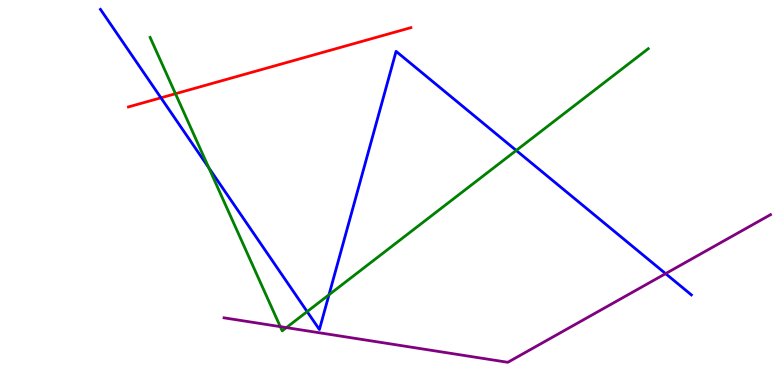[{'lines': ['blue', 'red'], 'intersections': [{'x': 2.08, 'y': 7.46}]}, {'lines': ['green', 'red'], 'intersections': [{'x': 2.26, 'y': 7.57}]}, {'lines': ['purple', 'red'], 'intersections': []}, {'lines': ['blue', 'green'], 'intersections': [{'x': 2.69, 'y': 5.64}, {'x': 3.96, 'y': 1.91}, {'x': 4.25, 'y': 2.34}, {'x': 6.66, 'y': 6.09}]}, {'lines': ['blue', 'purple'], 'intersections': [{'x': 8.59, 'y': 2.89}]}, {'lines': ['green', 'purple'], 'intersections': [{'x': 3.62, 'y': 1.52}, {'x': 3.7, 'y': 1.49}]}]